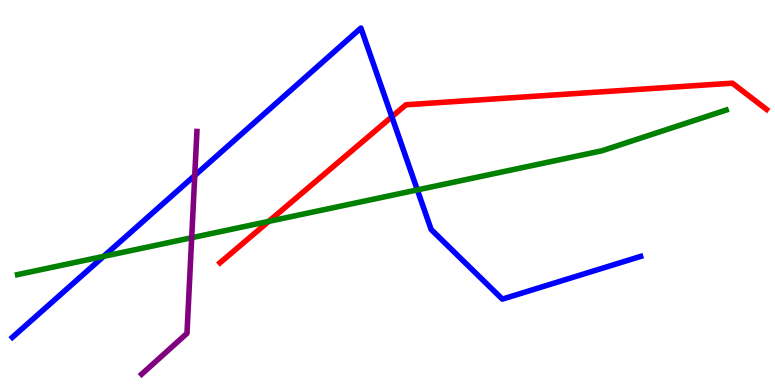[{'lines': ['blue', 'red'], 'intersections': [{'x': 5.06, 'y': 6.97}]}, {'lines': ['green', 'red'], 'intersections': [{'x': 3.47, 'y': 4.25}]}, {'lines': ['purple', 'red'], 'intersections': []}, {'lines': ['blue', 'green'], 'intersections': [{'x': 1.34, 'y': 3.34}, {'x': 5.39, 'y': 5.07}]}, {'lines': ['blue', 'purple'], 'intersections': [{'x': 2.51, 'y': 5.44}]}, {'lines': ['green', 'purple'], 'intersections': [{'x': 2.47, 'y': 3.83}]}]